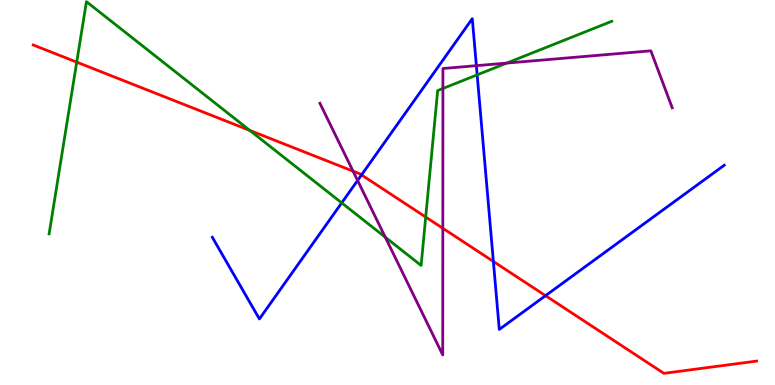[{'lines': ['blue', 'red'], 'intersections': [{'x': 4.66, 'y': 5.46}, {'x': 6.37, 'y': 3.21}, {'x': 7.04, 'y': 2.32}]}, {'lines': ['green', 'red'], 'intersections': [{'x': 0.99, 'y': 8.39}, {'x': 3.22, 'y': 6.61}, {'x': 5.49, 'y': 4.36}]}, {'lines': ['purple', 'red'], 'intersections': [{'x': 4.56, 'y': 5.55}, {'x': 5.71, 'y': 4.07}]}, {'lines': ['blue', 'green'], 'intersections': [{'x': 4.41, 'y': 4.73}, {'x': 6.16, 'y': 8.06}]}, {'lines': ['blue', 'purple'], 'intersections': [{'x': 4.61, 'y': 5.31}, {'x': 6.15, 'y': 8.29}]}, {'lines': ['green', 'purple'], 'intersections': [{'x': 4.97, 'y': 3.84}, {'x': 5.72, 'y': 7.7}, {'x': 6.54, 'y': 8.36}]}]